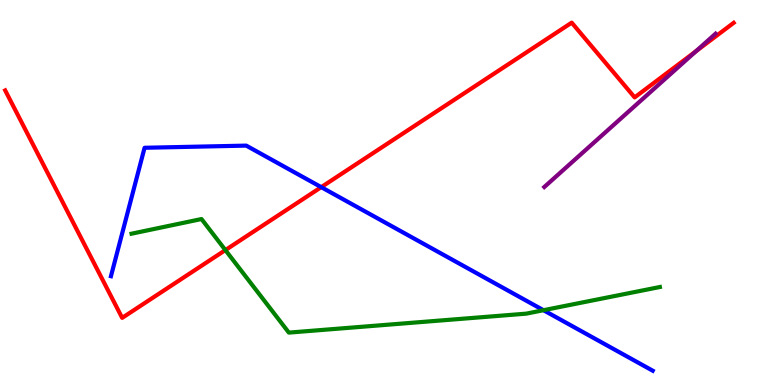[{'lines': ['blue', 'red'], 'intersections': [{'x': 4.14, 'y': 5.14}]}, {'lines': ['green', 'red'], 'intersections': [{'x': 2.91, 'y': 3.5}]}, {'lines': ['purple', 'red'], 'intersections': [{'x': 8.98, 'y': 8.67}]}, {'lines': ['blue', 'green'], 'intersections': [{'x': 7.01, 'y': 1.94}]}, {'lines': ['blue', 'purple'], 'intersections': []}, {'lines': ['green', 'purple'], 'intersections': []}]